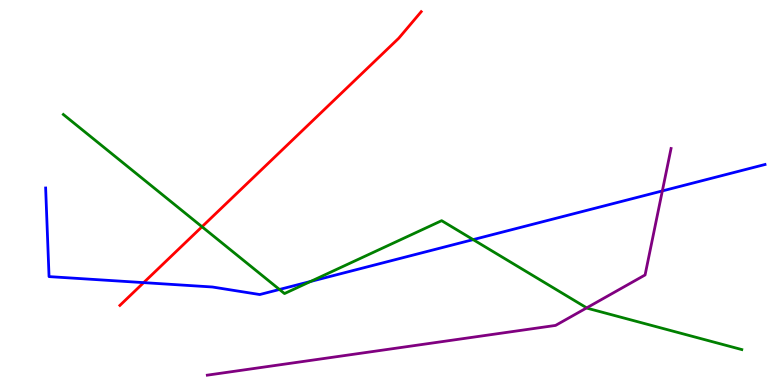[{'lines': ['blue', 'red'], 'intersections': [{'x': 1.85, 'y': 2.66}]}, {'lines': ['green', 'red'], 'intersections': [{'x': 2.61, 'y': 4.11}]}, {'lines': ['purple', 'red'], 'intersections': []}, {'lines': ['blue', 'green'], 'intersections': [{'x': 3.61, 'y': 2.48}, {'x': 4.01, 'y': 2.69}, {'x': 6.11, 'y': 3.78}]}, {'lines': ['blue', 'purple'], 'intersections': [{'x': 8.55, 'y': 5.04}]}, {'lines': ['green', 'purple'], 'intersections': [{'x': 7.57, 'y': 2.0}]}]